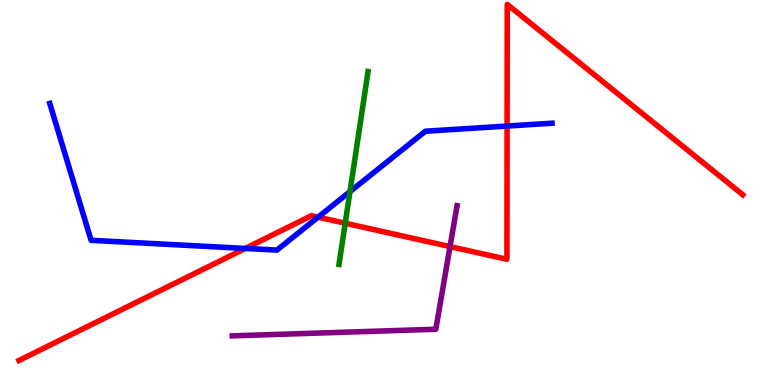[{'lines': ['blue', 'red'], 'intersections': [{'x': 3.16, 'y': 3.55}, {'x': 4.1, 'y': 4.36}, {'x': 6.54, 'y': 6.73}]}, {'lines': ['green', 'red'], 'intersections': [{'x': 4.45, 'y': 4.2}]}, {'lines': ['purple', 'red'], 'intersections': [{'x': 5.81, 'y': 3.6}]}, {'lines': ['blue', 'green'], 'intersections': [{'x': 4.52, 'y': 5.02}]}, {'lines': ['blue', 'purple'], 'intersections': []}, {'lines': ['green', 'purple'], 'intersections': []}]